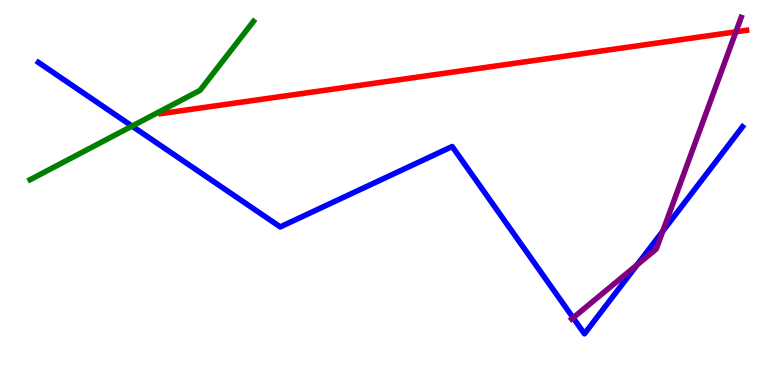[{'lines': ['blue', 'red'], 'intersections': []}, {'lines': ['green', 'red'], 'intersections': []}, {'lines': ['purple', 'red'], 'intersections': [{'x': 9.5, 'y': 9.17}]}, {'lines': ['blue', 'green'], 'intersections': [{'x': 1.7, 'y': 6.72}]}, {'lines': ['blue', 'purple'], 'intersections': [{'x': 7.4, 'y': 1.75}, {'x': 8.22, 'y': 3.12}, {'x': 8.55, 'y': 4.0}]}, {'lines': ['green', 'purple'], 'intersections': []}]